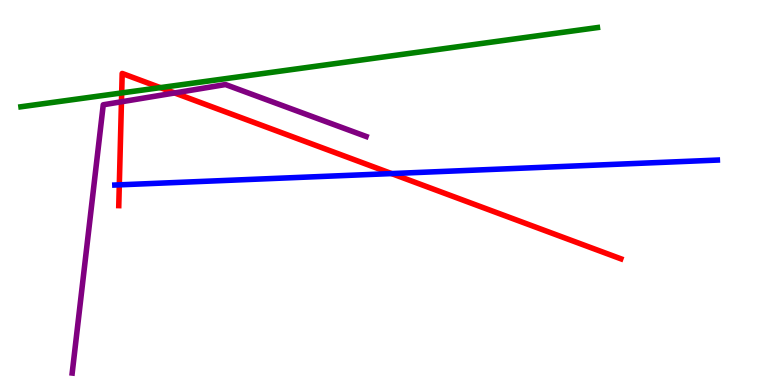[{'lines': ['blue', 'red'], 'intersections': [{'x': 1.54, 'y': 5.2}, {'x': 5.05, 'y': 5.49}]}, {'lines': ['green', 'red'], 'intersections': [{'x': 1.57, 'y': 7.59}, {'x': 2.07, 'y': 7.72}]}, {'lines': ['purple', 'red'], 'intersections': [{'x': 1.57, 'y': 7.36}, {'x': 2.25, 'y': 7.59}]}, {'lines': ['blue', 'green'], 'intersections': []}, {'lines': ['blue', 'purple'], 'intersections': []}, {'lines': ['green', 'purple'], 'intersections': []}]